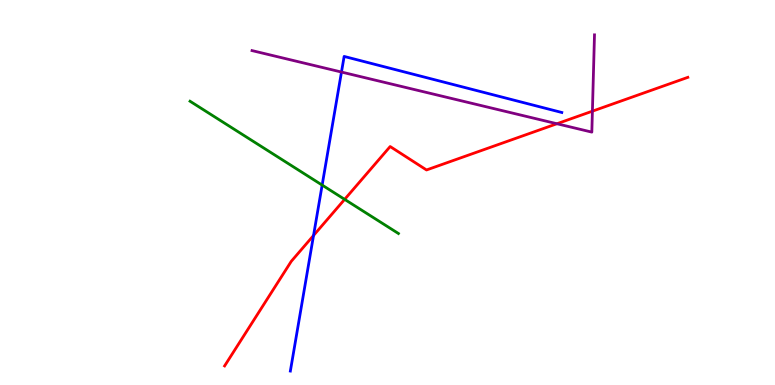[{'lines': ['blue', 'red'], 'intersections': [{'x': 4.05, 'y': 3.88}]}, {'lines': ['green', 'red'], 'intersections': [{'x': 4.45, 'y': 4.82}]}, {'lines': ['purple', 'red'], 'intersections': [{'x': 7.19, 'y': 6.79}, {'x': 7.64, 'y': 7.11}]}, {'lines': ['blue', 'green'], 'intersections': [{'x': 4.16, 'y': 5.19}]}, {'lines': ['blue', 'purple'], 'intersections': [{'x': 4.41, 'y': 8.13}]}, {'lines': ['green', 'purple'], 'intersections': []}]